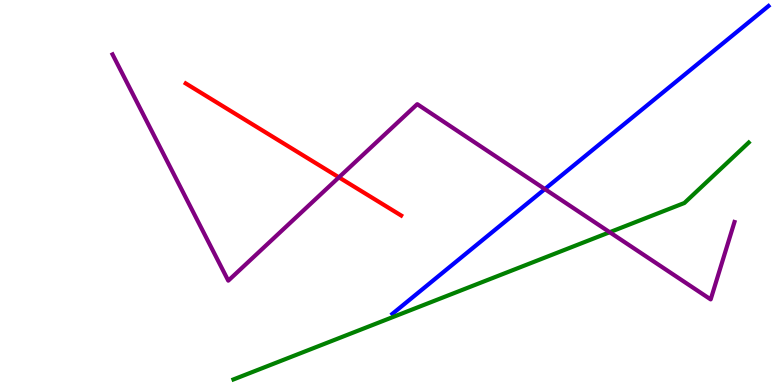[{'lines': ['blue', 'red'], 'intersections': []}, {'lines': ['green', 'red'], 'intersections': []}, {'lines': ['purple', 'red'], 'intersections': [{'x': 4.37, 'y': 5.39}]}, {'lines': ['blue', 'green'], 'intersections': []}, {'lines': ['blue', 'purple'], 'intersections': [{'x': 7.03, 'y': 5.09}]}, {'lines': ['green', 'purple'], 'intersections': [{'x': 7.87, 'y': 3.97}]}]